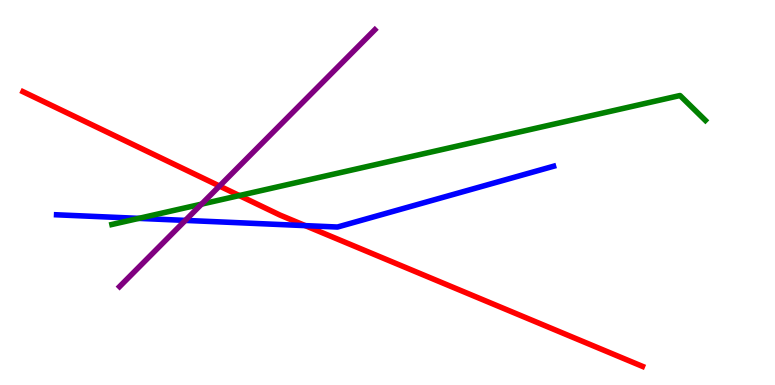[{'lines': ['blue', 'red'], 'intersections': [{'x': 3.94, 'y': 4.14}]}, {'lines': ['green', 'red'], 'intersections': [{'x': 3.09, 'y': 4.92}]}, {'lines': ['purple', 'red'], 'intersections': [{'x': 2.83, 'y': 5.17}]}, {'lines': ['blue', 'green'], 'intersections': [{'x': 1.79, 'y': 4.33}]}, {'lines': ['blue', 'purple'], 'intersections': [{'x': 2.39, 'y': 4.28}]}, {'lines': ['green', 'purple'], 'intersections': [{'x': 2.6, 'y': 4.7}]}]